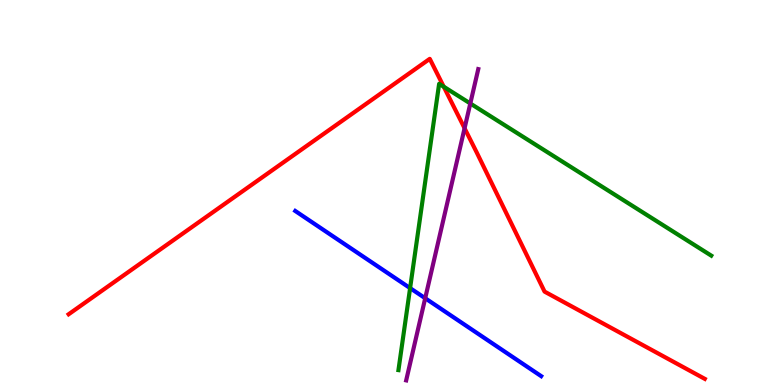[{'lines': ['blue', 'red'], 'intersections': []}, {'lines': ['green', 'red'], 'intersections': [{'x': 5.73, 'y': 7.75}]}, {'lines': ['purple', 'red'], 'intersections': [{'x': 5.99, 'y': 6.67}]}, {'lines': ['blue', 'green'], 'intersections': [{'x': 5.29, 'y': 2.52}]}, {'lines': ['blue', 'purple'], 'intersections': [{'x': 5.49, 'y': 2.25}]}, {'lines': ['green', 'purple'], 'intersections': [{'x': 6.07, 'y': 7.31}]}]